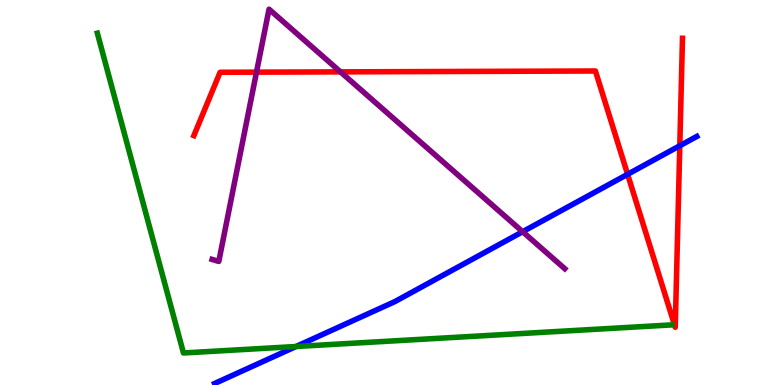[{'lines': ['blue', 'red'], 'intersections': [{'x': 8.1, 'y': 5.47}, {'x': 8.77, 'y': 6.21}]}, {'lines': ['green', 'red'], 'intersections': []}, {'lines': ['purple', 'red'], 'intersections': [{'x': 3.31, 'y': 8.13}, {'x': 4.39, 'y': 8.13}]}, {'lines': ['blue', 'green'], 'intersections': [{'x': 3.82, 'y': 1.0}]}, {'lines': ['blue', 'purple'], 'intersections': [{'x': 6.74, 'y': 3.98}]}, {'lines': ['green', 'purple'], 'intersections': []}]